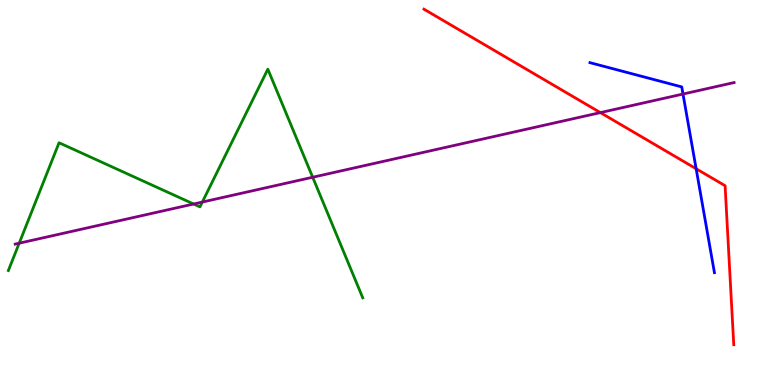[{'lines': ['blue', 'red'], 'intersections': [{'x': 8.98, 'y': 5.62}]}, {'lines': ['green', 'red'], 'intersections': []}, {'lines': ['purple', 'red'], 'intersections': [{'x': 7.75, 'y': 7.08}]}, {'lines': ['blue', 'green'], 'intersections': []}, {'lines': ['blue', 'purple'], 'intersections': [{'x': 8.81, 'y': 7.56}]}, {'lines': ['green', 'purple'], 'intersections': [{'x': 0.248, 'y': 3.68}, {'x': 2.5, 'y': 4.7}, {'x': 2.61, 'y': 4.75}, {'x': 4.03, 'y': 5.4}]}]